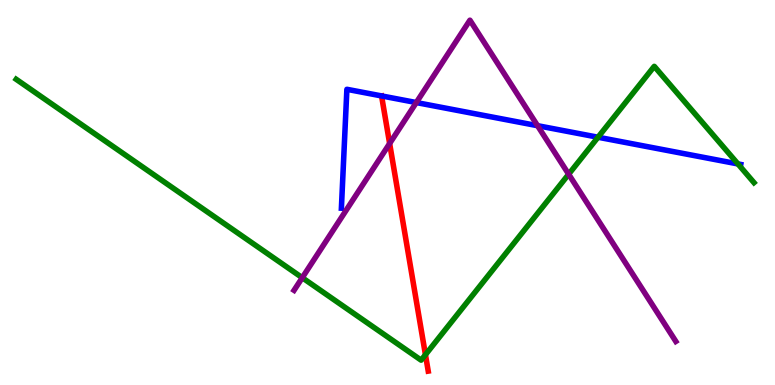[{'lines': ['blue', 'red'], 'intersections': [{'x': 4.92, 'y': 7.51}]}, {'lines': ['green', 'red'], 'intersections': [{'x': 5.49, 'y': 0.787}]}, {'lines': ['purple', 'red'], 'intersections': [{'x': 5.03, 'y': 6.27}]}, {'lines': ['blue', 'green'], 'intersections': [{'x': 7.72, 'y': 6.44}, {'x': 9.52, 'y': 5.74}]}, {'lines': ['blue', 'purple'], 'intersections': [{'x': 5.37, 'y': 7.34}, {'x': 6.94, 'y': 6.74}]}, {'lines': ['green', 'purple'], 'intersections': [{'x': 3.9, 'y': 2.79}, {'x': 7.34, 'y': 5.47}]}]